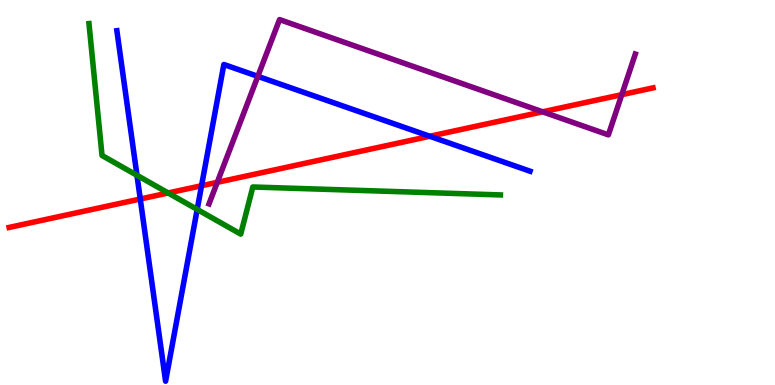[{'lines': ['blue', 'red'], 'intersections': [{'x': 1.81, 'y': 4.83}, {'x': 2.6, 'y': 5.18}, {'x': 5.55, 'y': 6.46}]}, {'lines': ['green', 'red'], 'intersections': [{'x': 2.17, 'y': 4.99}]}, {'lines': ['purple', 'red'], 'intersections': [{'x': 2.8, 'y': 5.26}, {'x': 7.0, 'y': 7.1}, {'x': 8.02, 'y': 7.54}]}, {'lines': ['blue', 'green'], 'intersections': [{'x': 1.77, 'y': 5.45}, {'x': 2.54, 'y': 4.56}]}, {'lines': ['blue', 'purple'], 'intersections': [{'x': 3.33, 'y': 8.02}]}, {'lines': ['green', 'purple'], 'intersections': []}]